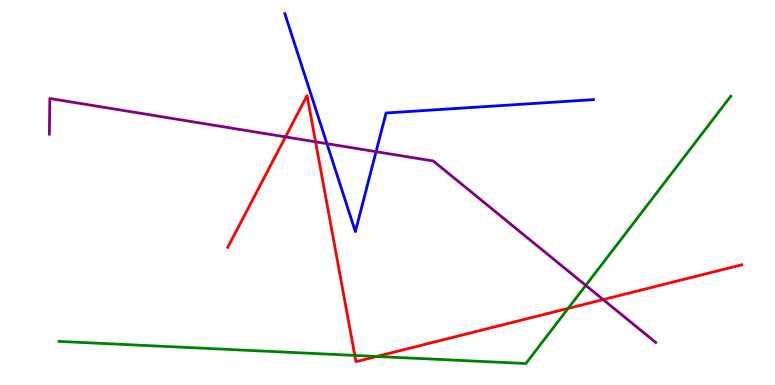[{'lines': ['blue', 'red'], 'intersections': []}, {'lines': ['green', 'red'], 'intersections': [{'x': 4.58, 'y': 0.768}, {'x': 4.86, 'y': 0.741}, {'x': 7.33, 'y': 1.99}]}, {'lines': ['purple', 'red'], 'intersections': [{'x': 3.68, 'y': 6.44}, {'x': 4.07, 'y': 6.32}, {'x': 7.78, 'y': 2.22}]}, {'lines': ['blue', 'green'], 'intersections': []}, {'lines': ['blue', 'purple'], 'intersections': [{'x': 4.22, 'y': 6.27}, {'x': 4.85, 'y': 6.06}]}, {'lines': ['green', 'purple'], 'intersections': [{'x': 7.56, 'y': 2.59}]}]